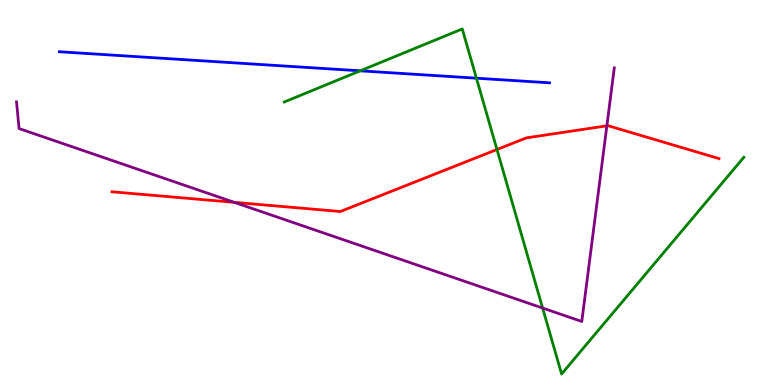[{'lines': ['blue', 'red'], 'intersections': []}, {'lines': ['green', 'red'], 'intersections': [{'x': 6.41, 'y': 6.12}]}, {'lines': ['purple', 'red'], 'intersections': [{'x': 3.02, 'y': 4.74}, {'x': 7.83, 'y': 6.73}]}, {'lines': ['blue', 'green'], 'intersections': [{'x': 4.65, 'y': 8.16}, {'x': 6.15, 'y': 7.97}]}, {'lines': ['blue', 'purple'], 'intersections': []}, {'lines': ['green', 'purple'], 'intersections': [{'x': 7.0, 'y': 2.0}]}]